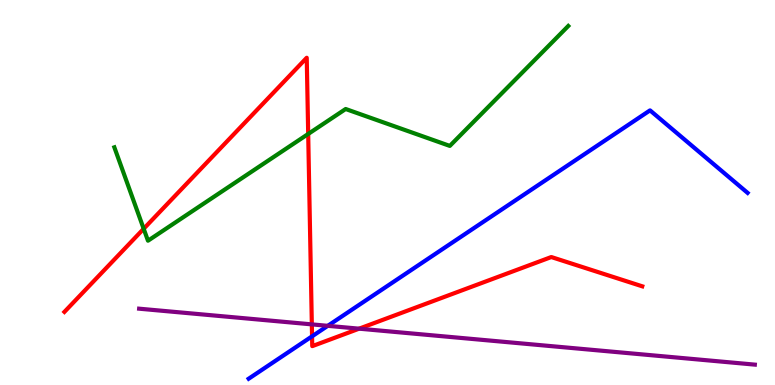[{'lines': ['blue', 'red'], 'intersections': [{'x': 4.03, 'y': 1.26}]}, {'lines': ['green', 'red'], 'intersections': [{'x': 1.85, 'y': 4.06}, {'x': 3.98, 'y': 6.52}]}, {'lines': ['purple', 'red'], 'intersections': [{'x': 4.02, 'y': 1.57}, {'x': 4.63, 'y': 1.46}]}, {'lines': ['blue', 'green'], 'intersections': []}, {'lines': ['blue', 'purple'], 'intersections': [{'x': 4.23, 'y': 1.54}]}, {'lines': ['green', 'purple'], 'intersections': []}]